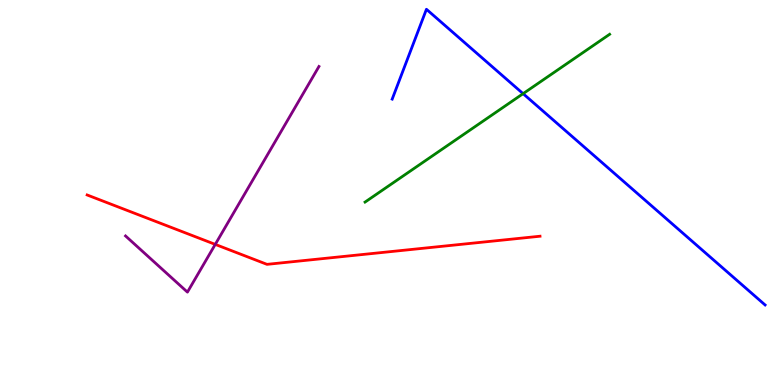[{'lines': ['blue', 'red'], 'intersections': []}, {'lines': ['green', 'red'], 'intersections': []}, {'lines': ['purple', 'red'], 'intersections': [{'x': 2.78, 'y': 3.65}]}, {'lines': ['blue', 'green'], 'intersections': [{'x': 6.75, 'y': 7.57}]}, {'lines': ['blue', 'purple'], 'intersections': []}, {'lines': ['green', 'purple'], 'intersections': []}]